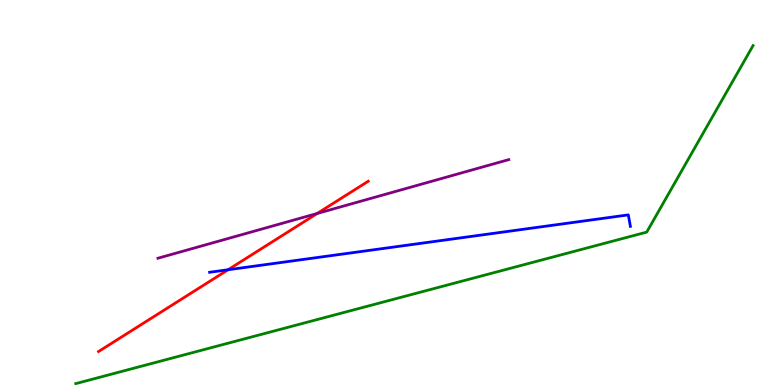[{'lines': ['blue', 'red'], 'intersections': [{'x': 2.94, 'y': 2.99}]}, {'lines': ['green', 'red'], 'intersections': []}, {'lines': ['purple', 'red'], 'intersections': [{'x': 4.09, 'y': 4.46}]}, {'lines': ['blue', 'green'], 'intersections': []}, {'lines': ['blue', 'purple'], 'intersections': []}, {'lines': ['green', 'purple'], 'intersections': []}]